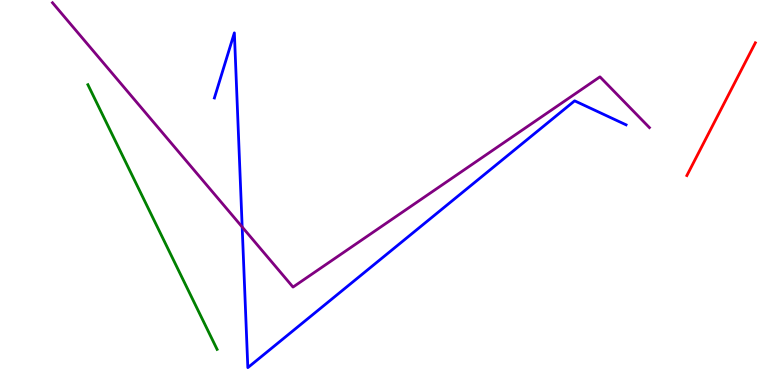[{'lines': ['blue', 'red'], 'intersections': []}, {'lines': ['green', 'red'], 'intersections': []}, {'lines': ['purple', 'red'], 'intersections': []}, {'lines': ['blue', 'green'], 'intersections': []}, {'lines': ['blue', 'purple'], 'intersections': [{'x': 3.12, 'y': 4.1}]}, {'lines': ['green', 'purple'], 'intersections': []}]